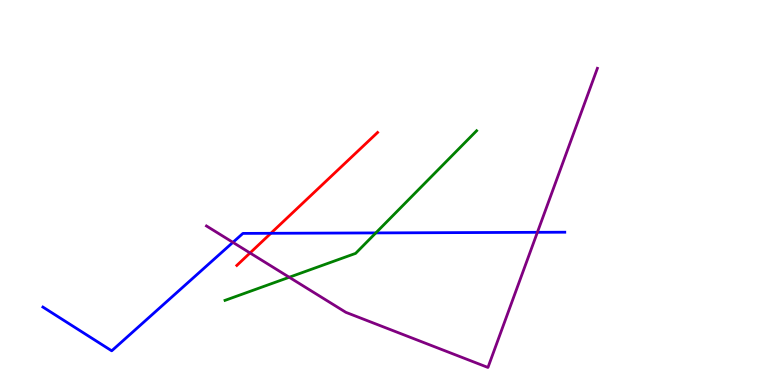[{'lines': ['blue', 'red'], 'intersections': [{'x': 3.49, 'y': 3.94}]}, {'lines': ['green', 'red'], 'intersections': []}, {'lines': ['purple', 'red'], 'intersections': [{'x': 3.23, 'y': 3.43}]}, {'lines': ['blue', 'green'], 'intersections': [{'x': 4.85, 'y': 3.95}]}, {'lines': ['blue', 'purple'], 'intersections': [{'x': 3.01, 'y': 3.7}, {'x': 6.93, 'y': 3.97}]}, {'lines': ['green', 'purple'], 'intersections': [{'x': 3.73, 'y': 2.8}]}]